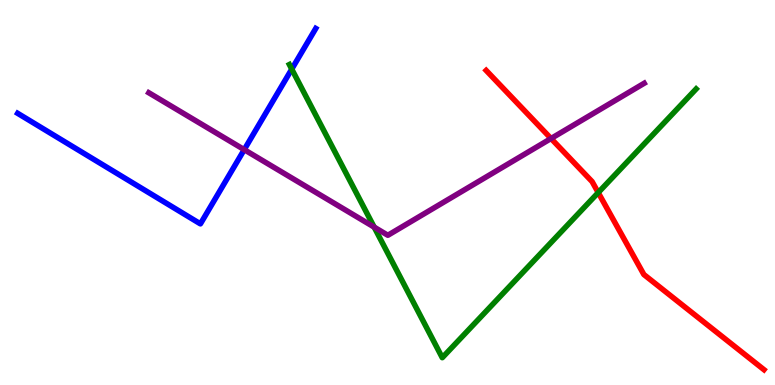[{'lines': ['blue', 'red'], 'intersections': []}, {'lines': ['green', 'red'], 'intersections': [{'x': 7.72, 'y': 5.0}]}, {'lines': ['purple', 'red'], 'intersections': [{'x': 7.11, 'y': 6.4}]}, {'lines': ['blue', 'green'], 'intersections': [{'x': 3.76, 'y': 8.2}]}, {'lines': ['blue', 'purple'], 'intersections': [{'x': 3.15, 'y': 6.11}]}, {'lines': ['green', 'purple'], 'intersections': [{'x': 4.83, 'y': 4.1}]}]